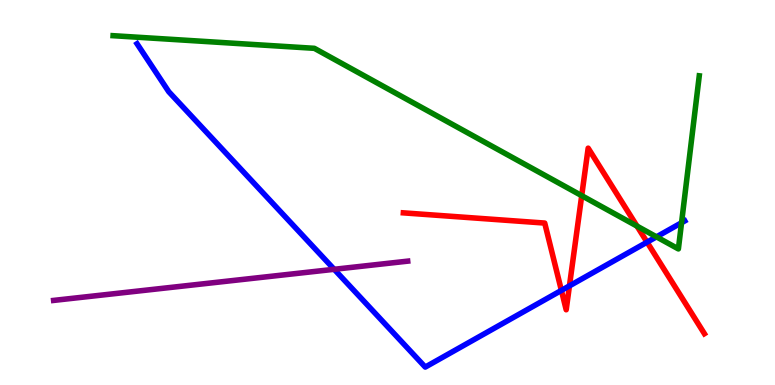[{'lines': ['blue', 'red'], 'intersections': [{'x': 7.24, 'y': 2.46}, {'x': 7.35, 'y': 2.57}, {'x': 8.35, 'y': 3.71}]}, {'lines': ['green', 'red'], 'intersections': [{'x': 7.51, 'y': 4.92}, {'x': 8.22, 'y': 4.13}]}, {'lines': ['purple', 'red'], 'intersections': []}, {'lines': ['blue', 'green'], 'intersections': [{'x': 8.47, 'y': 3.85}, {'x': 8.79, 'y': 4.21}]}, {'lines': ['blue', 'purple'], 'intersections': [{'x': 4.31, 'y': 3.01}]}, {'lines': ['green', 'purple'], 'intersections': []}]